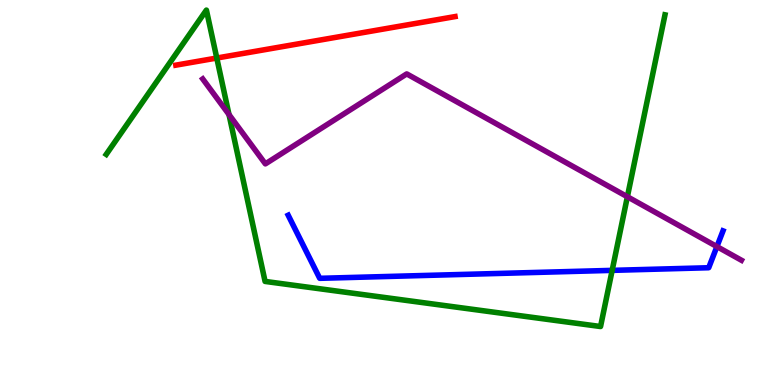[{'lines': ['blue', 'red'], 'intersections': []}, {'lines': ['green', 'red'], 'intersections': [{'x': 2.8, 'y': 8.49}]}, {'lines': ['purple', 'red'], 'intersections': []}, {'lines': ['blue', 'green'], 'intersections': [{'x': 7.9, 'y': 2.98}]}, {'lines': ['blue', 'purple'], 'intersections': [{'x': 9.25, 'y': 3.59}]}, {'lines': ['green', 'purple'], 'intersections': [{'x': 2.95, 'y': 7.02}, {'x': 8.1, 'y': 4.89}]}]